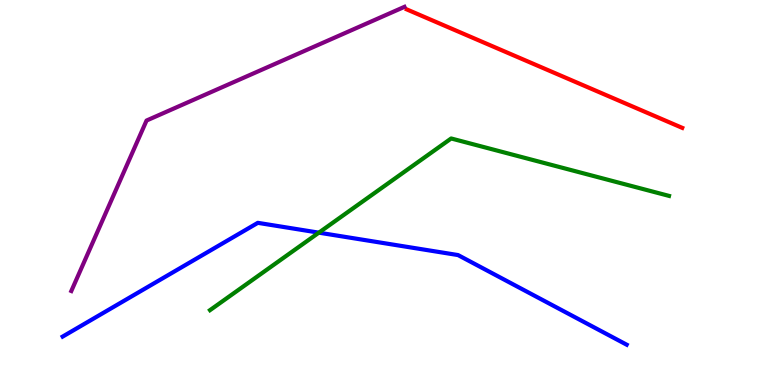[{'lines': ['blue', 'red'], 'intersections': []}, {'lines': ['green', 'red'], 'intersections': []}, {'lines': ['purple', 'red'], 'intersections': []}, {'lines': ['blue', 'green'], 'intersections': [{'x': 4.11, 'y': 3.96}]}, {'lines': ['blue', 'purple'], 'intersections': []}, {'lines': ['green', 'purple'], 'intersections': []}]